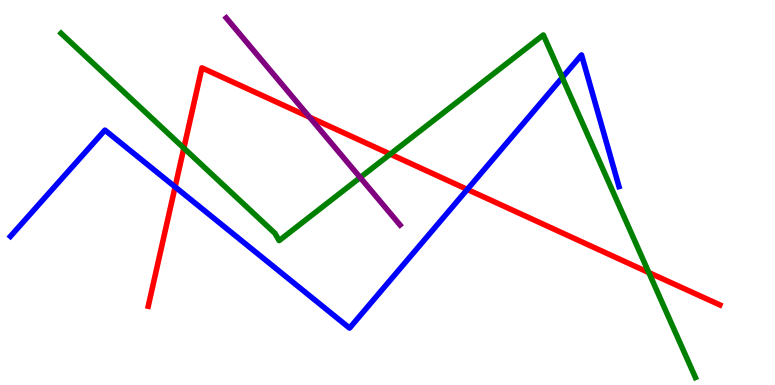[{'lines': ['blue', 'red'], 'intersections': [{'x': 2.26, 'y': 5.15}, {'x': 6.03, 'y': 5.08}]}, {'lines': ['green', 'red'], 'intersections': [{'x': 2.37, 'y': 6.15}, {'x': 5.04, 'y': 6.0}, {'x': 8.37, 'y': 2.92}]}, {'lines': ['purple', 'red'], 'intersections': [{'x': 3.99, 'y': 6.96}]}, {'lines': ['blue', 'green'], 'intersections': [{'x': 7.25, 'y': 7.98}]}, {'lines': ['blue', 'purple'], 'intersections': []}, {'lines': ['green', 'purple'], 'intersections': [{'x': 4.65, 'y': 5.39}]}]